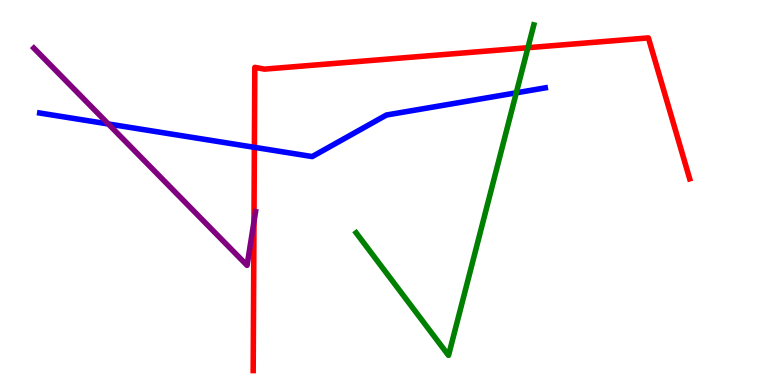[{'lines': ['blue', 'red'], 'intersections': [{'x': 3.28, 'y': 6.17}]}, {'lines': ['green', 'red'], 'intersections': [{'x': 6.81, 'y': 8.76}]}, {'lines': ['purple', 'red'], 'intersections': [{'x': 3.28, 'y': 4.24}]}, {'lines': ['blue', 'green'], 'intersections': [{'x': 6.66, 'y': 7.59}]}, {'lines': ['blue', 'purple'], 'intersections': [{'x': 1.4, 'y': 6.78}]}, {'lines': ['green', 'purple'], 'intersections': []}]